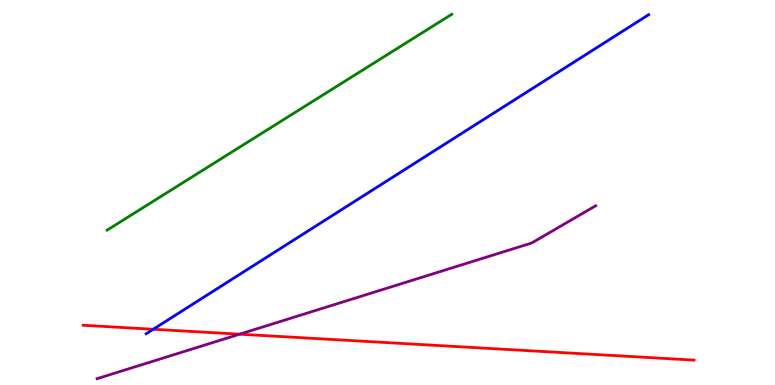[{'lines': ['blue', 'red'], 'intersections': [{'x': 1.98, 'y': 1.45}]}, {'lines': ['green', 'red'], 'intersections': []}, {'lines': ['purple', 'red'], 'intersections': [{'x': 3.09, 'y': 1.32}]}, {'lines': ['blue', 'green'], 'intersections': []}, {'lines': ['blue', 'purple'], 'intersections': []}, {'lines': ['green', 'purple'], 'intersections': []}]